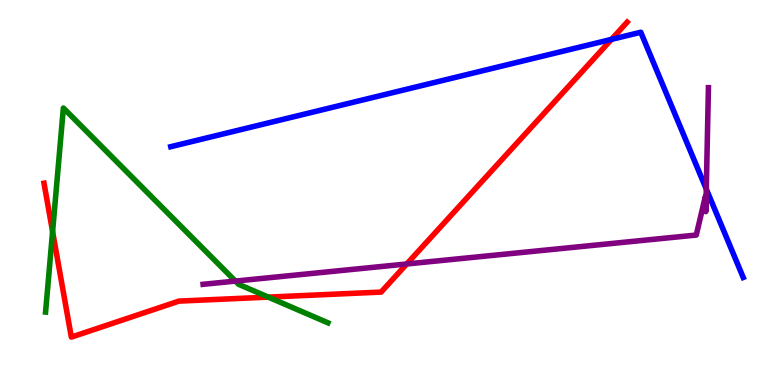[{'lines': ['blue', 'red'], 'intersections': [{'x': 7.89, 'y': 8.98}]}, {'lines': ['green', 'red'], 'intersections': [{'x': 0.679, 'y': 3.99}, {'x': 3.46, 'y': 2.28}]}, {'lines': ['purple', 'red'], 'intersections': [{'x': 5.25, 'y': 3.14}]}, {'lines': ['blue', 'green'], 'intersections': []}, {'lines': ['blue', 'purple'], 'intersections': [{'x': 9.11, 'y': 5.09}]}, {'lines': ['green', 'purple'], 'intersections': [{'x': 3.04, 'y': 2.7}]}]